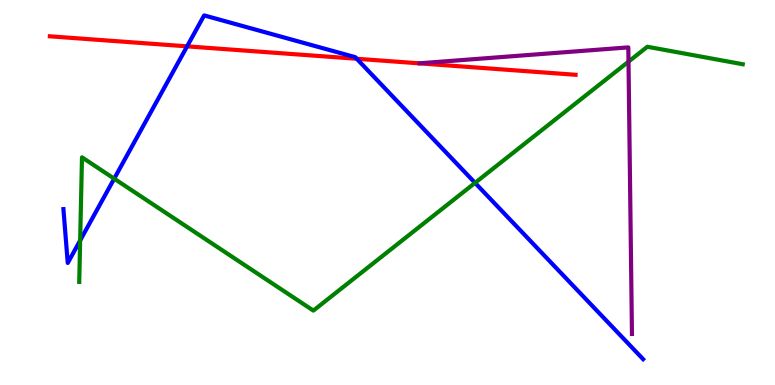[{'lines': ['blue', 'red'], 'intersections': [{'x': 2.41, 'y': 8.8}, {'x': 4.6, 'y': 8.47}]}, {'lines': ['green', 'red'], 'intersections': []}, {'lines': ['purple', 'red'], 'intersections': []}, {'lines': ['blue', 'green'], 'intersections': [{'x': 1.03, 'y': 3.75}, {'x': 1.47, 'y': 5.36}, {'x': 6.13, 'y': 5.25}]}, {'lines': ['blue', 'purple'], 'intersections': []}, {'lines': ['green', 'purple'], 'intersections': [{'x': 8.11, 'y': 8.4}]}]